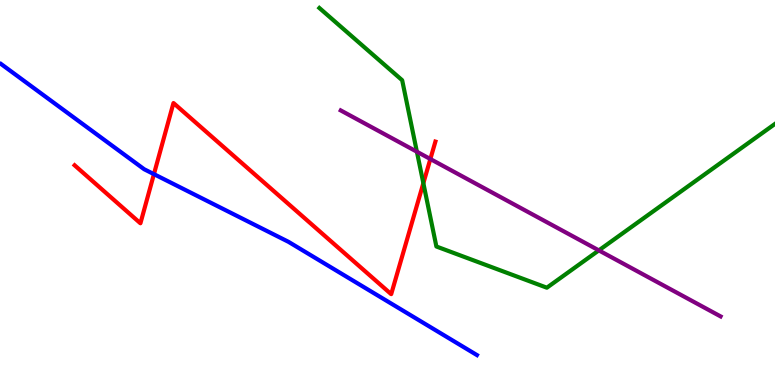[{'lines': ['blue', 'red'], 'intersections': [{'x': 1.99, 'y': 5.48}]}, {'lines': ['green', 'red'], 'intersections': [{'x': 5.46, 'y': 5.24}]}, {'lines': ['purple', 'red'], 'intersections': [{'x': 5.55, 'y': 5.87}]}, {'lines': ['blue', 'green'], 'intersections': []}, {'lines': ['blue', 'purple'], 'intersections': []}, {'lines': ['green', 'purple'], 'intersections': [{'x': 5.38, 'y': 6.06}, {'x': 7.73, 'y': 3.5}]}]